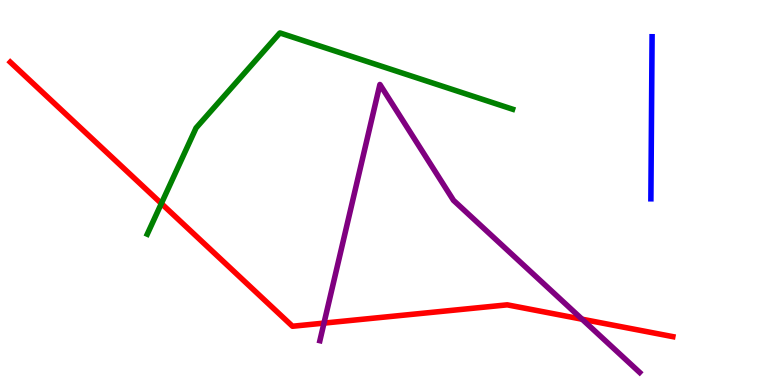[{'lines': ['blue', 'red'], 'intersections': []}, {'lines': ['green', 'red'], 'intersections': [{'x': 2.08, 'y': 4.71}]}, {'lines': ['purple', 'red'], 'intersections': [{'x': 4.18, 'y': 1.61}, {'x': 7.51, 'y': 1.71}]}, {'lines': ['blue', 'green'], 'intersections': []}, {'lines': ['blue', 'purple'], 'intersections': []}, {'lines': ['green', 'purple'], 'intersections': []}]